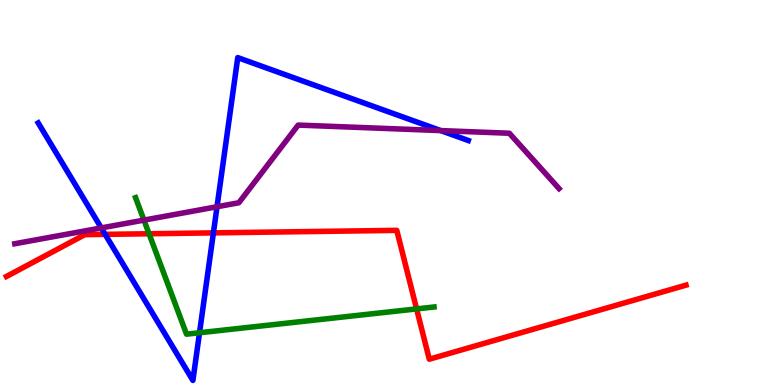[{'lines': ['blue', 'red'], 'intersections': [{'x': 1.36, 'y': 3.91}, {'x': 2.75, 'y': 3.95}]}, {'lines': ['green', 'red'], 'intersections': [{'x': 1.92, 'y': 3.93}, {'x': 5.38, 'y': 1.98}]}, {'lines': ['purple', 'red'], 'intersections': []}, {'lines': ['blue', 'green'], 'intersections': [{'x': 2.57, 'y': 1.36}]}, {'lines': ['blue', 'purple'], 'intersections': [{'x': 1.31, 'y': 4.08}, {'x': 2.8, 'y': 4.63}, {'x': 5.69, 'y': 6.61}]}, {'lines': ['green', 'purple'], 'intersections': [{'x': 1.86, 'y': 4.28}]}]